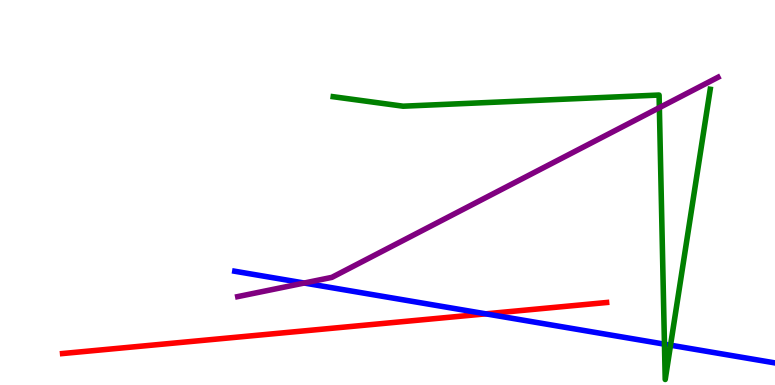[{'lines': ['blue', 'red'], 'intersections': [{'x': 6.27, 'y': 1.85}]}, {'lines': ['green', 'red'], 'intersections': []}, {'lines': ['purple', 'red'], 'intersections': []}, {'lines': ['blue', 'green'], 'intersections': [{'x': 8.57, 'y': 1.06}, {'x': 8.65, 'y': 1.03}]}, {'lines': ['blue', 'purple'], 'intersections': [{'x': 3.93, 'y': 2.65}]}, {'lines': ['green', 'purple'], 'intersections': [{'x': 8.51, 'y': 7.2}]}]